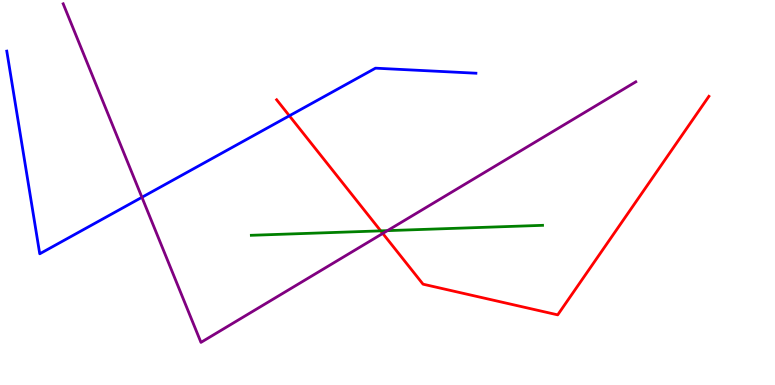[{'lines': ['blue', 'red'], 'intersections': [{'x': 3.73, 'y': 6.99}]}, {'lines': ['green', 'red'], 'intersections': [{'x': 4.91, 'y': 4.0}]}, {'lines': ['purple', 'red'], 'intersections': [{'x': 4.94, 'y': 3.94}]}, {'lines': ['blue', 'green'], 'intersections': []}, {'lines': ['blue', 'purple'], 'intersections': [{'x': 1.83, 'y': 4.88}]}, {'lines': ['green', 'purple'], 'intersections': [{'x': 5.0, 'y': 4.01}]}]